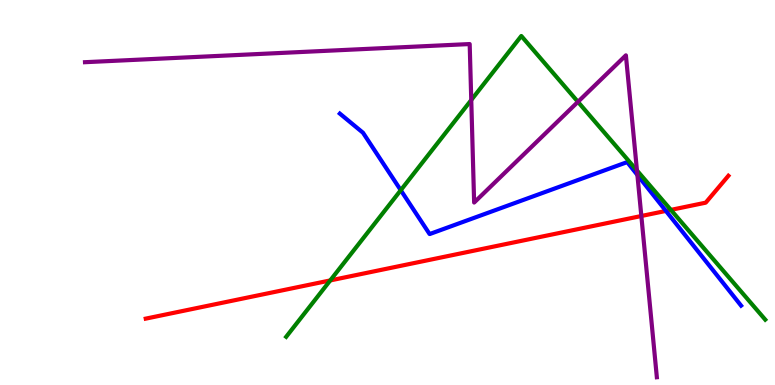[{'lines': ['blue', 'red'], 'intersections': [{'x': 8.59, 'y': 4.52}]}, {'lines': ['green', 'red'], 'intersections': [{'x': 4.26, 'y': 2.72}, {'x': 8.66, 'y': 4.55}]}, {'lines': ['purple', 'red'], 'intersections': [{'x': 8.28, 'y': 4.39}]}, {'lines': ['blue', 'green'], 'intersections': [{'x': 5.17, 'y': 5.06}]}, {'lines': ['blue', 'purple'], 'intersections': [{'x': 8.22, 'y': 5.46}]}, {'lines': ['green', 'purple'], 'intersections': [{'x': 6.08, 'y': 7.4}, {'x': 7.46, 'y': 7.35}, {'x': 8.22, 'y': 5.57}]}]